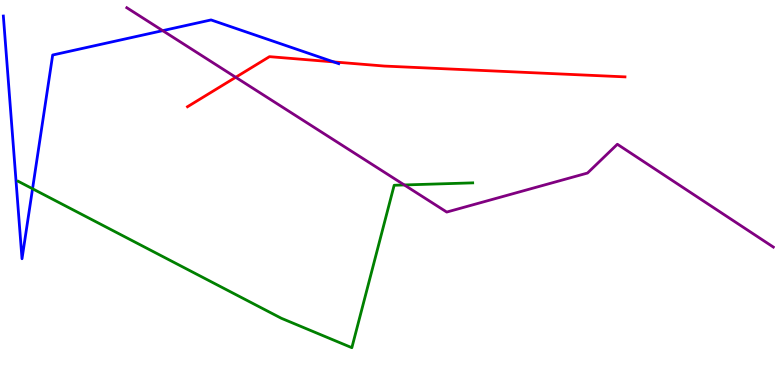[{'lines': ['blue', 'red'], 'intersections': [{'x': 4.31, 'y': 8.39}]}, {'lines': ['green', 'red'], 'intersections': []}, {'lines': ['purple', 'red'], 'intersections': [{'x': 3.04, 'y': 7.99}]}, {'lines': ['blue', 'green'], 'intersections': [{'x': 0.42, 'y': 5.1}]}, {'lines': ['blue', 'purple'], 'intersections': [{'x': 2.1, 'y': 9.2}]}, {'lines': ['green', 'purple'], 'intersections': [{'x': 5.22, 'y': 5.2}]}]